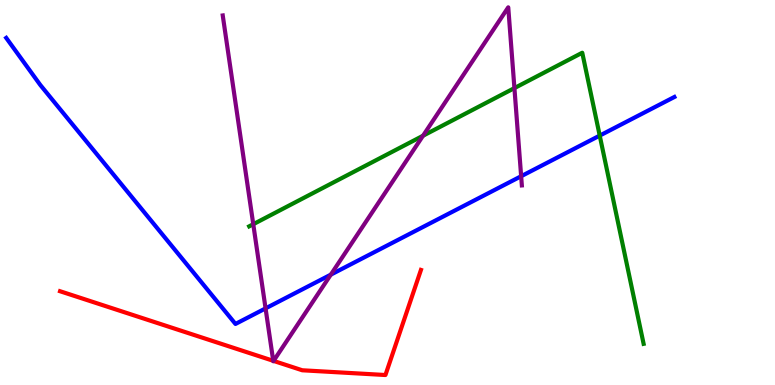[{'lines': ['blue', 'red'], 'intersections': []}, {'lines': ['green', 'red'], 'intersections': []}, {'lines': ['purple', 'red'], 'intersections': [{'x': 3.53, 'y': 0.629}, {'x': 3.53, 'y': 0.626}]}, {'lines': ['blue', 'green'], 'intersections': [{'x': 7.74, 'y': 6.48}]}, {'lines': ['blue', 'purple'], 'intersections': [{'x': 3.43, 'y': 1.99}, {'x': 4.27, 'y': 2.87}, {'x': 6.72, 'y': 5.42}]}, {'lines': ['green', 'purple'], 'intersections': [{'x': 3.27, 'y': 4.18}, {'x': 5.46, 'y': 6.47}, {'x': 6.64, 'y': 7.71}]}]